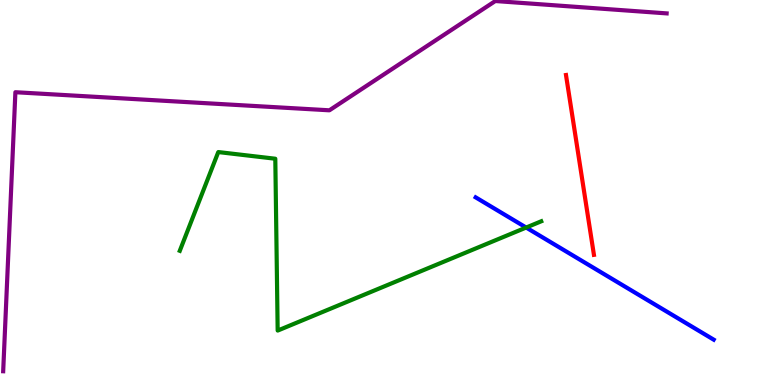[{'lines': ['blue', 'red'], 'intersections': []}, {'lines': ['green', 'red'], 'intersections': []}, {'lines': ['purple', 'red'], 'intersections': []}, {'lines': ['blue', 'green'], 'intersections': [{'x': 6.79, 'y': 4.09}]}, {'lines': ['blue', 'purple'], 'intersections': []}, {'lines': ['green', 'purple'], 'intersections': []}]